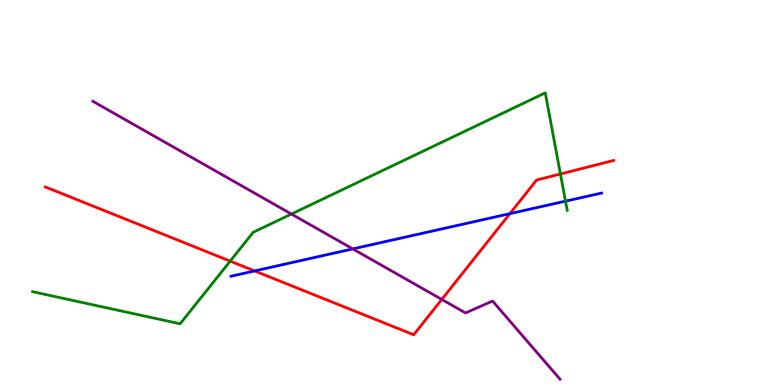[{'lines': ['blue', 'red'], 'intersections': [{'x': 3.28, 'y': 2.96}, {'x': 6.58, 'y': 4.45}]}, {'lines': ['green', 'red'], 'intersections': [{'x': 2.97, 'y': 3.22}, {'x': 7.23, 'y': 5.48}]}, {'lines': ['purple', 'red'], 'intersections': [{'x': 5.7, 'y': 2.22}]}, {'lines': ['blue', 'green'], 'intersections': [{'x': 7.3, 'y': 4.78}]}, {'lines': ['blue', 'purple'], 'intersections': [{'x': 4.55, 'y': 3.54}]}, {'lines': ['green', 'purple'], 'intersections': [{'x': 3.76, 'y': 4.44}]}]